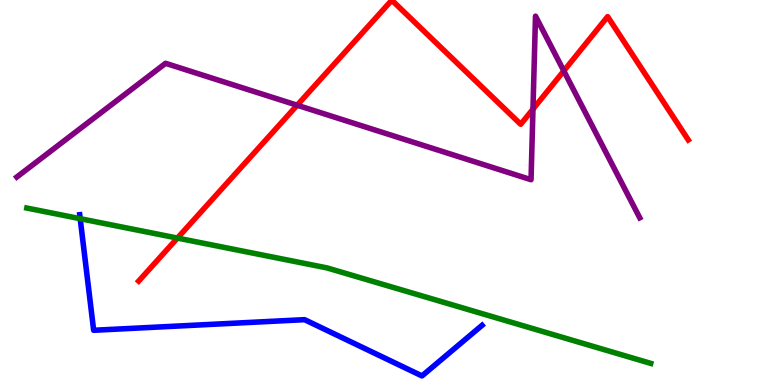[{'lines': ['blue', 'red'], 'intersections': []}, {'lines': ['green', 'red'], 'intersections': [{'x': 2.29, 'y': 3.82}]}, {'lines': ['purple', 'red'], 'intersections': [{'x': 3.83, 'y': 7.27}, {'x': 6.88, 'y': 7.17}, {'x': 7.27, 'y': 8.16}]}, {'lines': ['blue', 'green'], 'intersections': [{'x': 1.03, 'y': 4.32}]}, {'lines': ['blue', 'purple'], 'intersections': []}, {'lines': ['green', 'purple'], 'intersections': []}]